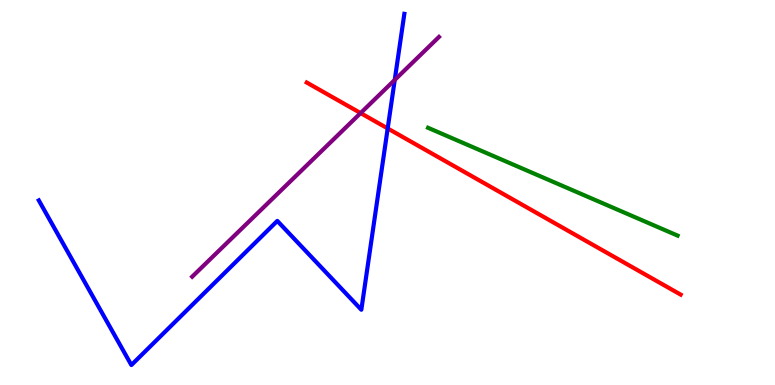[{'lines': ['blue', 'red'], 'intersections': [{'x': 5.0, 'y': 6.66}]}, {'lines': ['green', 'red'], 'intersections': []}, {'lines': ['purple', 'red'], 'intersections': [{'x': 4.65, 'y': 7.06}]}, {'lines': ['blue', 'green'], 'intersections': []}, {'lines': ['blue', 'purple'], 'intersections': [{'x': 5.09, 'y': 7.92}]}, {'lines': ['green', 'purple'], 'intersections': []}]